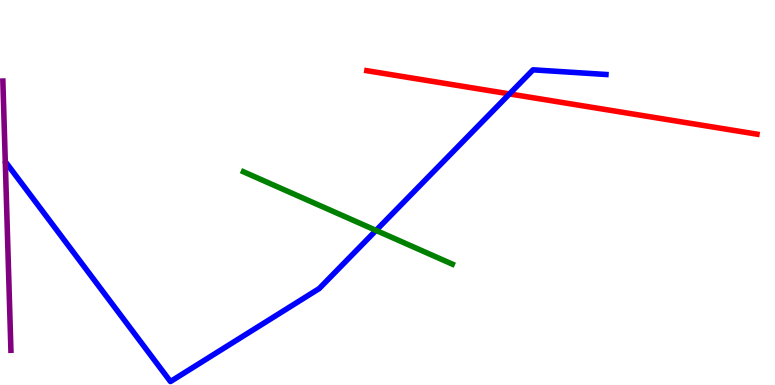[{'lines': ['blue', 'red'], 'intersections': [{'x': 6.57, 'y': 7.56}]}, {'lines': ['green', 'red'], 'intersections': []}, {'lines': ['purple', 'red'], 'intersections': []}, {'lines': ['blue', 'green'], 'intersections': [{'x': 4.85, 'y': 4.02}]}, {'lines': ['blue', 'purple'], 'intersections': []}, {'lines': ['green', 'purple'], 'intersections': []}]